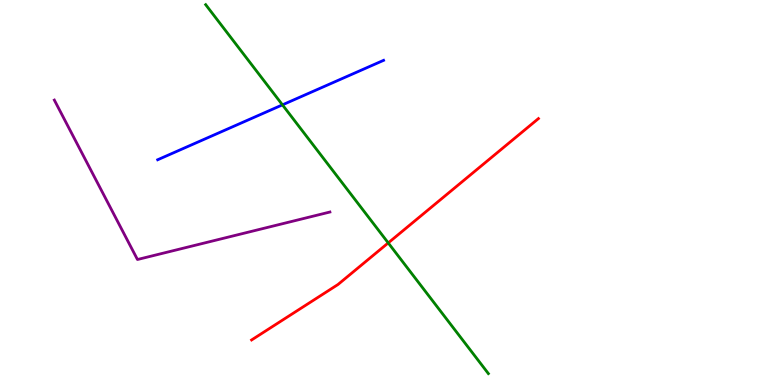[{'lines': ['blue', 'red'], 'intersections': []}, {'lines': ['green', 'red'], 'intersections': [{'x': 5.01, 'y': 3.69}]}, {'lines': ['purple', 'red'], 'intersections': []}, {'lines': ['blue', 'green'], 'intersections': [{'x': 3.64, 'y': 7.28}]}, {'lines': ['blue', 'purple'], 'intersections': []}, {'lines': ['green', 'purple'], 'intersections': []}]